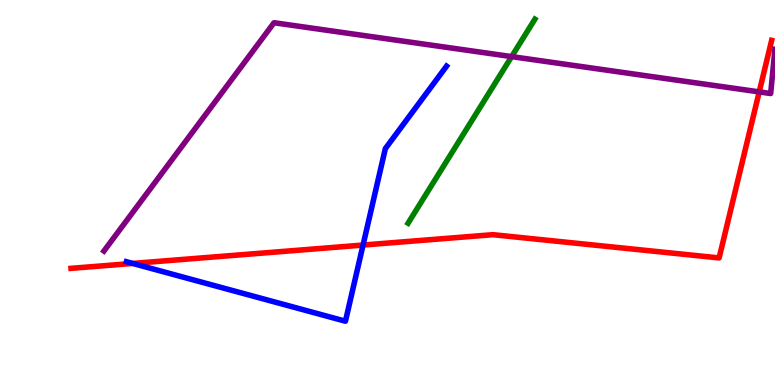[{'lines': ['blue', 'red'], 'intersections': [{'x': 1.71, 'y': 3.16}, {'x': 4.68, 'y': 3.64}]}, {'lines': ['green', 'red'], 'intersections': []}, {'lines': ['purple', 'red'], 'intersections': [{'x': 9.8, 'y': 7.61}]}, {'lines': ['blue', 'green'], 'intersections': []}, {'lines': ['blue', 'purple'], 'intersections': []}, {'lines': ['green', 'purple'], 'intersections': [{'x': 6.6, 'y': 8.53}]}]